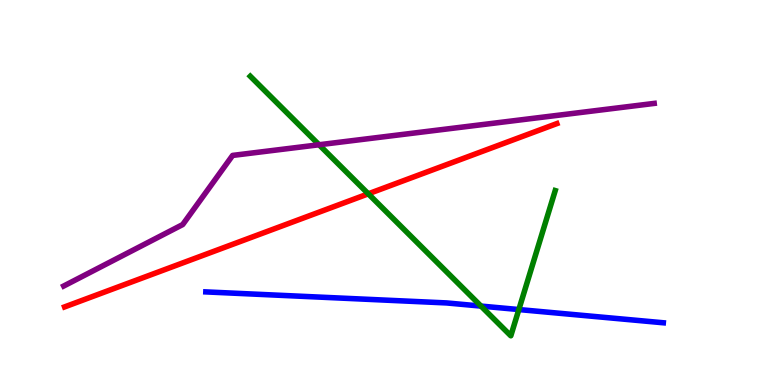[{'lines': ['blue', 'red'], 'intersections': []}, {'lines': ['green', 'red'], 'intersections': [{'x': 4.75, 'y': 4.97}]}, {'lines': ['purple', 'red'], 'intersections': []}, {'lines': ['blue', 'green'], 'intersections': [{'x': 6.21, 'y': 2.05}, {'x': 6.69, 'y': 1.96}]}, {'lines': ['blue', 'purple'], 'intersections': []}, {'lines': ['green', 'purple'], 'intersections': [{'x': 4.12, 'y': 6.24}]}]